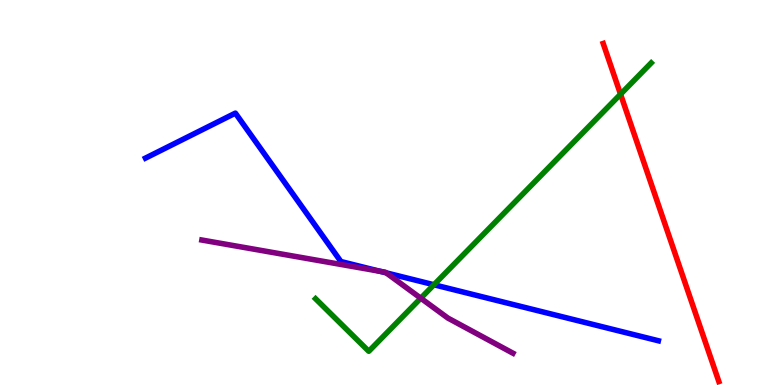[{'lines': ['blue', 'red'], 'intersections': []}, {'lines': ['green', 'red'], 'intersections': [{'x': 8.01, 'y': 7.55}]}, {'lines': ['purple', 'red'], 'intersections': []}, {'lines': ['blue', 'green'], 'intersections': [{'x': 5.6, 'y': 2.6}]}, {'lines': ['blue', 'purple'], 'intersections': [{'x': 4.9, 'y': 2.95}, {'x': 4.98, 'y': 2.91}]}, {'lines': ['green', 'purple'], 'intersections': [{'x': 5.43, 'y': 2.25}]}]